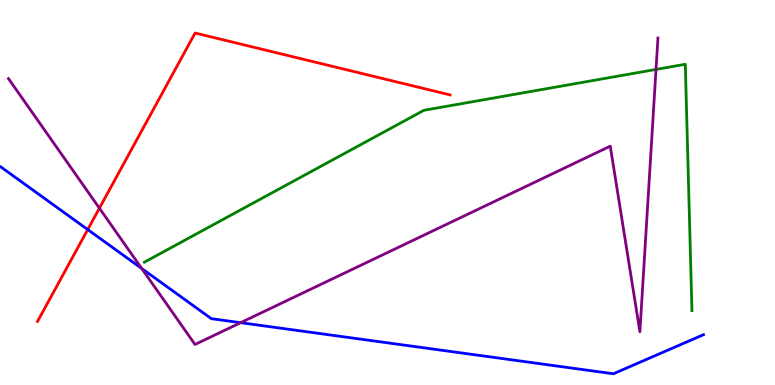[{'lines': ['blue', 'red'], 'intersections': [{'x': 1.13, 'y': 4.04}]}, {'lines': ['green', 'red'], 'intersections': []}, {'lines': ['purple', 'red'], 'intersections': [{'x': 1.28, 'y': 4.59}]}, {'lines': ['blue', 'green'], 'intersections': []}, {'lines': ['blue', 'purple'], 'intersections': [{'x': 1.83, 'y': 3.03}, {'x': 3.1, 'y': 1.62}]}, {'lines': ['green', 'purple'], 'intersections': [{'x': 8.46, 'y': 8.2}]}]